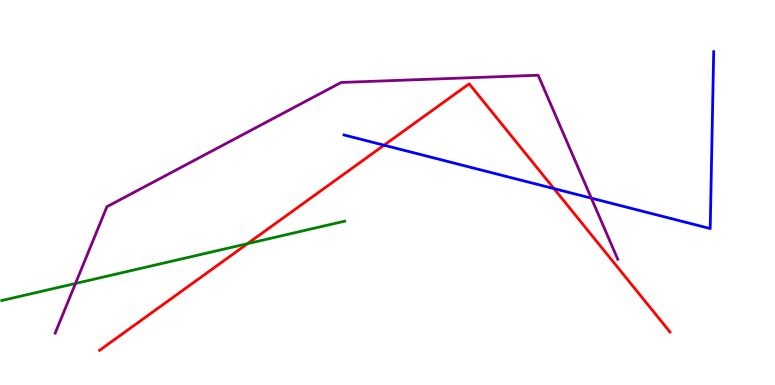[{'lines': ['blue', 'red'], 'intersections': [{'x': 4.96, 'y': 6.23}, {'x': 7.15, 'y': 5.1}]}, {'lines': ['green', 'red'], 'intersections': [{'x': 3.19, 'y': 3.67}]}, {'lines': ['purple', 'red'], 'intersections': []}, {'lines': ['blue', 'green'], 'intersections': []}, {'lines': ['blue', 'purple'], 'intersections': [{'x': 7.63, 'y': 4.85}]}, {'lines': ['green', 'purple'], 'intersections': [{'x': 0.974, 'y': 2.64}]}]